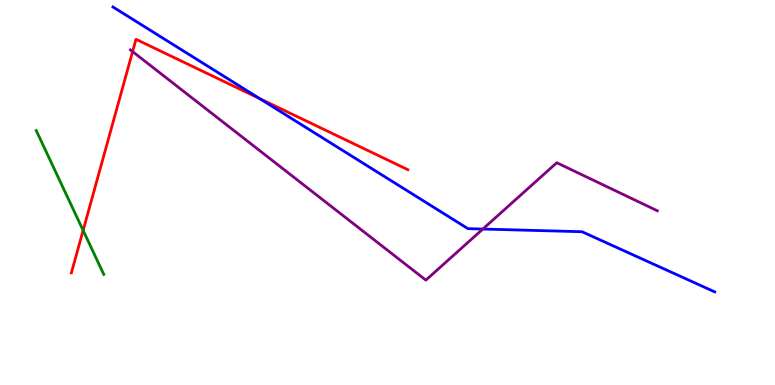[{'lines': ['blue', 'red'], 'intersections': [{'x': 3.35, 'y': 7.44}]}, {'lines': ['green', 'red'], 'intersections': [{'x': 1.07, 'y': 4.02}]}, {'lines': ['purple', 'red'], 'intersections': [{'x': 1.71, 'y': 8.66}]}, {'lines': ['blue', 'green'], 'intersections': []}, {'lines': ['blue', 'purple'], 'intersections': [{'x': 6.23, 'y': 4.05}]}, {'lines': ['green', 'purple'], 'intersections': []}]